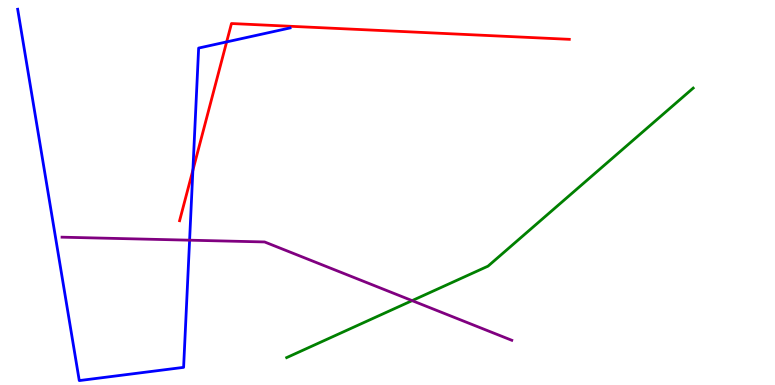[{'lines': ['blue', 'red'], 'intersections': [{'x': 2.49, 'y': 5.58}, {'x': 2.92, 'y': 8.91}]}, {'lines': ['green', 'red'], 'intersections': []}, {'lines': ['purple', 'red'], 'intersections': []}, {'lines': ['blue', 'green'], 'intersections': []}, {'lines': ['blue', 'purple'], 'intersections': [{'x': 2.45, 'y': 3.76}]}, {'lines': ['green', 'purple'], 'intersections': [{'x': 5.32, 'y': 2.19}]}]